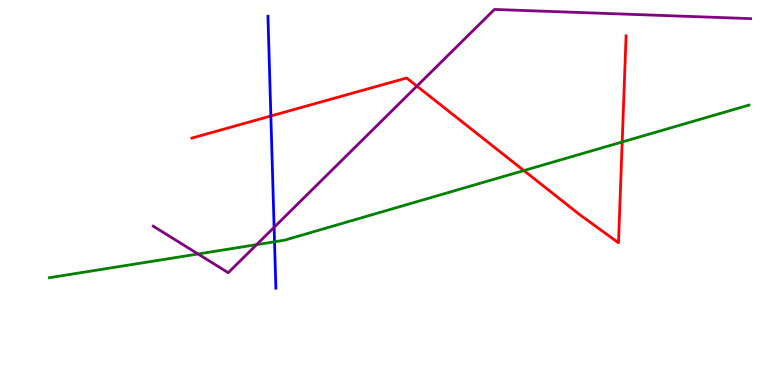[{'lines': ['blue', 'red'], 'intersections': [{'x': 3.49, 'y': 6.99}]}, {'lines': ['green', 'red'], 'intersections': [{'x': 6.76, 'y': 5.57}, {'x': 8.03, 'y': 6.31}]}, {'lines': ['purple', 'red'], 'intersections': [{'x': 5.38, 'y': 7.76}]}, {'lines': ['blue', 'green'], 'intersections': [{'x': 3.54, 'y': 3.72}]}, {'lines': ['blue', 'purple'], 'intersections': [{'x': 3.54, 'y': 4.1}]}, {'lines': ['green', 'purple'], 'intersections': [{'x': 2.56, 'y': 3.4}, {'x': 3.31, 'y': 3.65}]}]